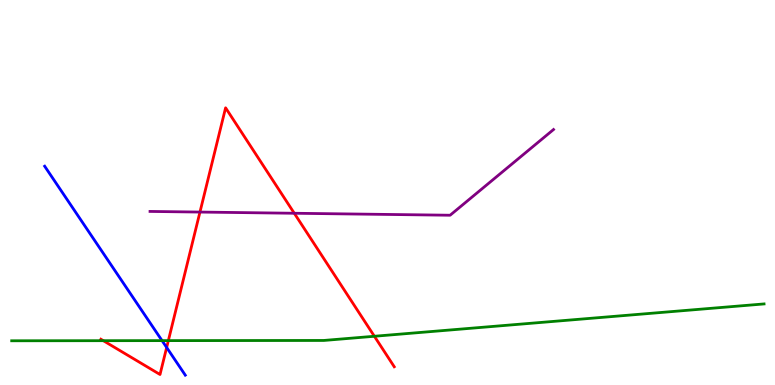[{'lines': ['blue', 'red'], 'intersections': [{'x': 2.15, 'y': 0.974}]}, {'lines': ['green', 'red'], 'intersections': [{'x': 1.33, 'y': 1.15}, {'x': 2.17, 'y': 1.15}, {'x': 4.83, 'y': 1.27}]}, {'lines': ['purple', 'red'], 'intersections': [{'x': 2.58, 'y': 4.49}, {'x': 3.8, 'y': 4.46}]}, {'lines': ['blue', 'green'], 'intersections': [{'x': 2.09, 'y': 1.15}]}, {'lines': ['blue', 'purple'], 'intersections': []}, {'lines': ['green', 'purple'], 'intersections': []}]